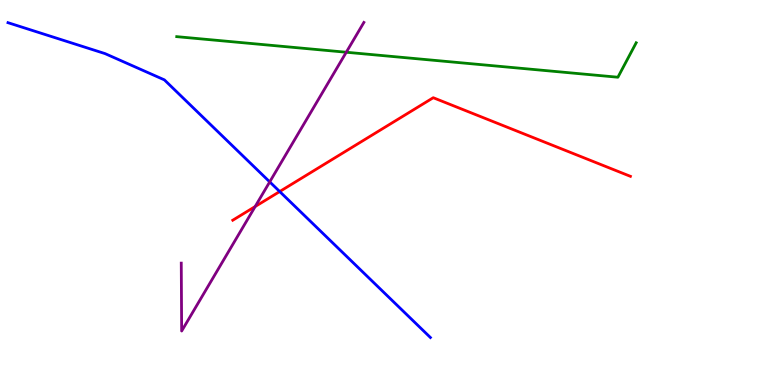[{'lines': ['blue', 'red'], 'intersections': [{'x': 3.61, 'y': 5.02}]}, {'lines': ['green', 'red'], 'intersections': []}, {'lines': ['purple', 'red'], 'intersections': [{'x': 3.29, 'y': 4.64}]}, {'lines': ['blue', 'green'], 'intersections': []}, {'lines': ['blue', 'purple'], 'intersections': [{'x': 3.48, 'y': 5.28}]}, {'lines': ['green', 'purple'], 'intersections': [{'x': 4.47, 'y': 8.64}]}]